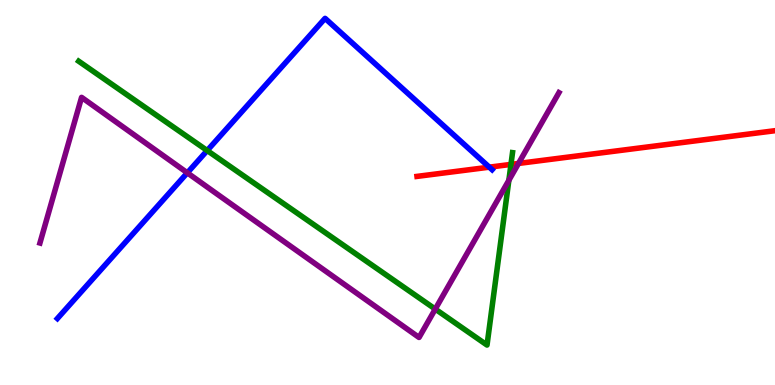[{'lines': ['blue', 'red'], 'intersections': [{'x': 6.31, 'y': 5.66}]}, {'lines': ['green', 'red'], 'intersections': [{'x': 6.59, 'y': 5.73}]}, {'lines': ['purple', 'red'], 'intersections': [{'x': 6.69, 'y': 5.75}]}, {'lines': ['blue', 'green'], 'intersections': [{'x': 2.67, 'y': 6.09}]}, {'lines': ['blue', 'purple'], 'intersections': [{'x': 2.42, 'y': 5.51}]}, {'lines': ['green', 'purple'], 'intersections': [{'x': 5.62, 'y': 1.97}, {'x': 6.57, 'y': 5.32}]}]